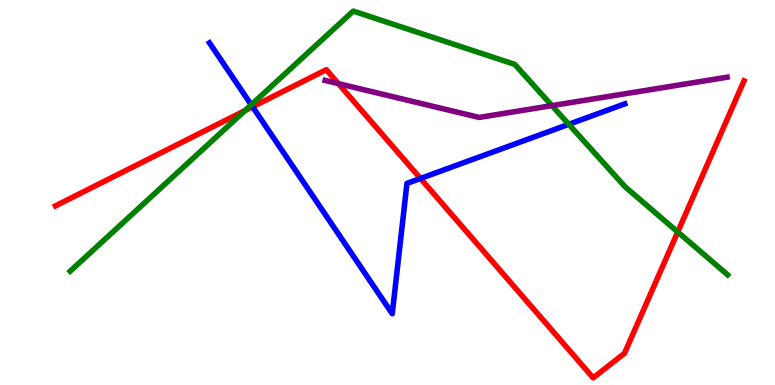[{'lines': ['blue', 'red'], 'intersections': [{'x': 3.26, 'y': 7.23}, {'x': 5.43, 'y': 5.36}]}, {'lines': ['green', 'red'], 'intersections': [{'x': 3.16, 'y': 7.13}, {'x': 8.74, 'y': 3.97}]}, {'lines': ['purple', 'red'], 'intersections': [{'x': 4.37, 'y': 7.83}]}, {'lines': ['blue', 'green'], 'intersections': [{'x': 3.24, 'y': 7.28}, {'x': 7.34, 'y': 6.77}]}, {'lines': ['blue', 'purple'], 'intersections': []}, {'lines': ['green', 'purple'], 'intersections': [{'x': 7.12, 'y': 7.26}]}]